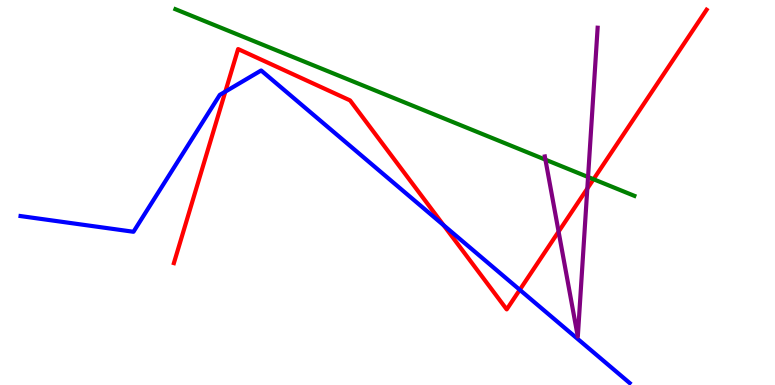[{'lines': ['blue', 'red'], 'intersections': [{'x': 2.91, 'y': 7.62}, {'x': 5.72, 'y': 4.15}, {'x': 6.71, 'y': 2.47}]}, {'lines': ['green', 'red'], 'intersections': [{'x': 7.66, 'y': 5.34}]}, {'lines': ['purple', 'red'], 'intersections': [{'x': 7.21, 'y': 3.98}, {'x': 7.58, 'y': 5.1}]}, {'lines': ['blue', 'green'], 'intersections': []}, {'lines': ['blue', 'purple'], 'intersections': []}, {'lines': ['green', 'purple'], 'intersections': [{'x': 7.04, 'y': 5.85}, {'x': 7.59, 'y': 5.4}]}]